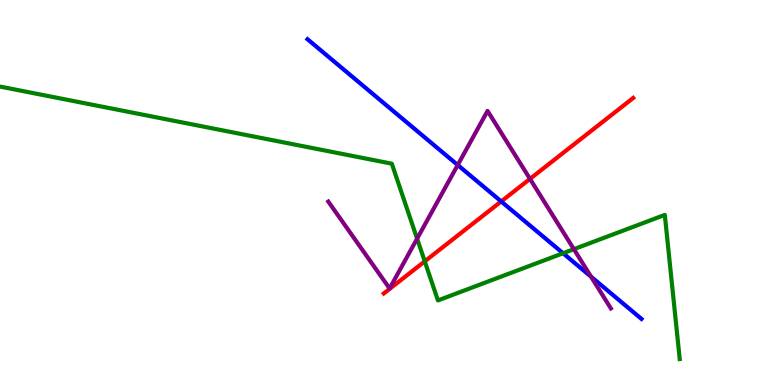[{'lines': ['blue', 'red'], 'intersections': [{'x': 6.47, 'y': 4.77}]}, {'lines': ['green', 'red'], 'intersections': [{'x': 5.48, 'y': 3.21}]}, {'lines': ['purple', 'red'], 'intersections': [{'x': 6.84, 'y': 5.35}]}, {'lines': ['blue', 'green'], 'intersections': [{'x': 7.27, 'y': 3.42}]}, {'lines': ['blue', 'purple'], 'intersections': [{'x': 5.91, 'y': 5.71}, {'x': 7.63, 'y': 2.81}]}, {'lines': ['green', 'purple'], 'intersections': [{'x': 5.38, 'y': 3.8}, {'x': 7.4, 'y': 3.53}]}]